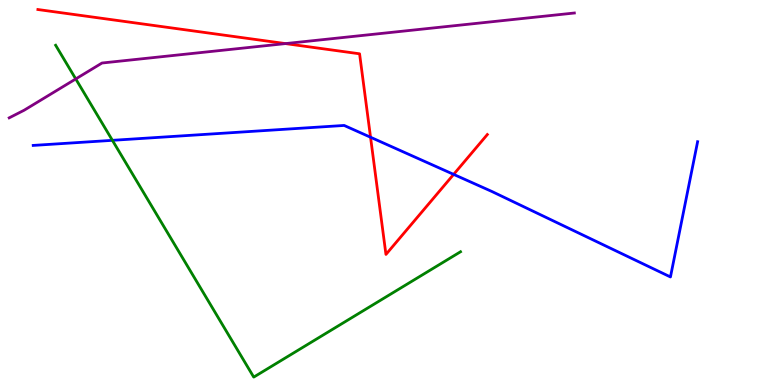[{'lines': ['blue', 'red'], 'intersections': [{'x': 4.78, 'y': 6.44}, {'x': 5.85, 'y': 5.47}]}, {'lines': ['green', 'red'], 'intersections': []}, {'lines': ['purple', 'red'], 'intersections': [{'x': 3.68, 'y': 8.87}]}, {'lines': ['blue', 'green'], 'intersections': [{'x': 1.45, 'y': 6.35}]}, {'lines': ['blue', 'purple'], 'intersections': []}, {'lines': ['green', 'purple'], 'intersections': [{'x': 0.977, 'y': 7.95}]}]